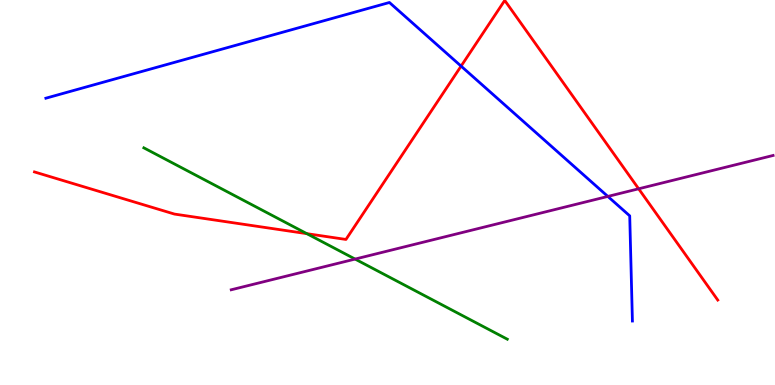[{'lines': ['blue', 'red'], 'intersections': [{'x': 5.95, 'y': 8.28}]}, {'lines': ['green', 'red'], 'intersections': [{'x': 3.96, 'y': 3.93}]}, {'lines': ['purple', 'red'], 'intersections': [{'x': 8.24, 'y': 5.1}]}, {'lines': ['blue', 'green'], 'intersections': []}, {'lines': ['blue', 'purple'], 'intersections': [{'x': 7.84, 'y': 4.9}]}, {'lines': ['green', 'purple'], 'intersections': [{'x': 4.58, 'y': 3.27}]}]